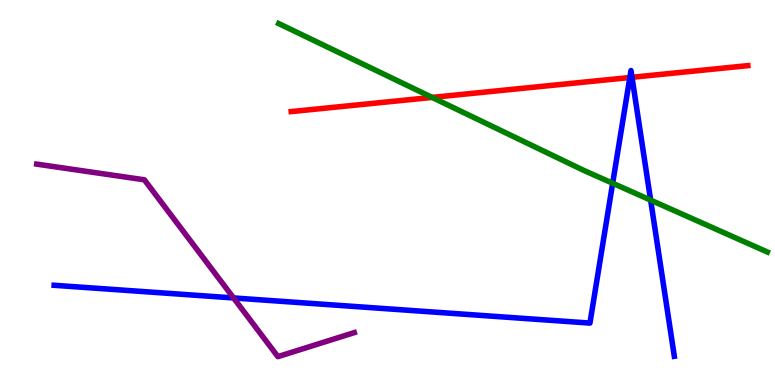[{'lines': ['blue', 'red'], 'intersections': [{'x': 8.13, 'y': 7.99}, {'x': 8.15, 'y': 7.99}]}, {'lines': ['green', 'red'], 'intersections': [{'x': 5.58, 'y': 7.47}]}, {'lines': ['purple', 'red'], 'intersections': []}, {'lines': ['blue', 'green'], 'intersections': [{'x': 7.91, 'y': 5.24}, {'x': 8.4, 'y': 4.8}]}, {'lines': ['blue', 'purple'], 'intersections': [{'x': 3.01, 'y': 2.26}]}, {'lines': ['green', 'purple'], 'intersections': []}]